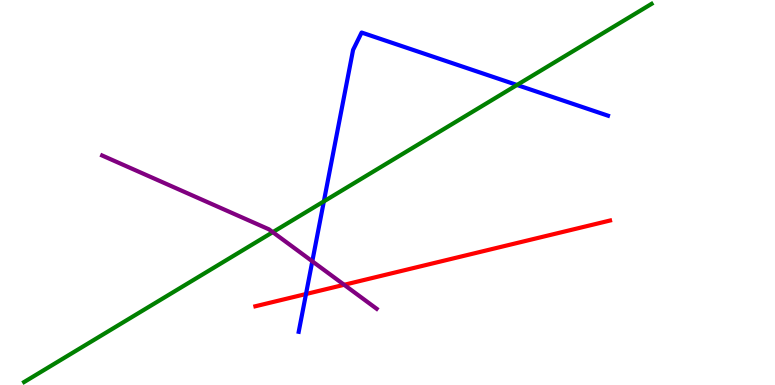[{'lines': ['blue', 'red'], 'intersections': [{'x': 3.95, 'y': 2.36}]}, {'lines': ['green', 'red'], 'intersections': []}, {'lines': ['purple', 'red'], 'intersections': [{'x': 4.44, 'y': 2.6}]}, {'lines': ['blue', 'green'], 'intersections': [{'x': 4.18, 'y': 4.77}, {'x': 6.67, 'y': 7.79}]}, {'lines': ['blue', 'purple'], 'intersections': [{'x': 4.03, 'y': 3.21}]}, {'lines': ['green', 'purple'], 'intersections': [{'x': 3.52, 'y': 3.97}]}]